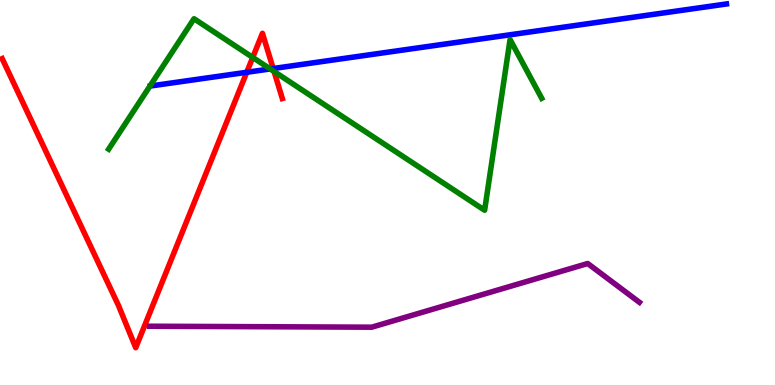[{'lines': ['blue', 'red'], 'intersections': [{'x': 3.18, 'y': 8.12}, {'x': 3.52, 'y': 8.22}]}, {'lines': ['green', 'red'], 'intersections': [{'x': 3.26, 'y': 8.51}, {'x': 3.54, 'y': 8.14}]}, {'lines': ['purple', 'red'], 'intersections': []}, {'lines': ['blue', 'green'], 'intersections': [{'x': 3.49, 'y': 8.21}]}, {'lines': ['blue', 'purple'], 'intersections': []}, {'lines': ['green', 'purple'], 'intersections': []}]